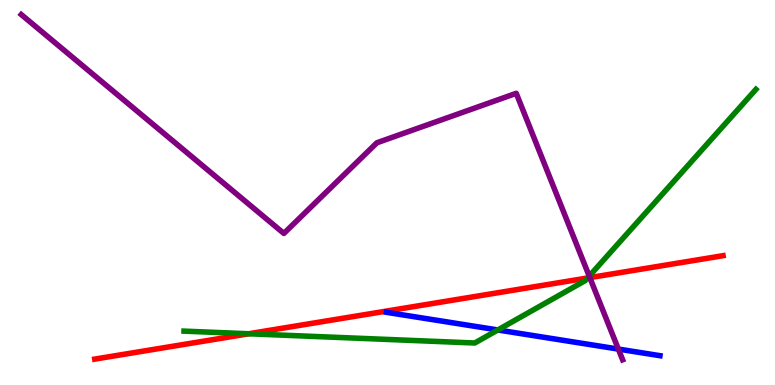[{'lines': ['blue', 'red'], 'intersections': []}, {'lines': ['green', 'red'], 'intersections': [{'x': 3.21, 'y': 1.33}, {'x': 7.58, 'y': 2.78}]}, {'lines': ['purple', 'red'], 'intersections': [{'x': 7.61, 'y': 2.79}]}, {'lines': ['blue', 'green'], 'intersections': [{'x': 6.42, 'y': 1.43}]}, {'lines': ['blue', 'purple'], 'intersections': [{'x': 7.98, 'y': 0.933}]}, {'lines': ['green', 'purple'], 'intersections': [{'x': 7.6, 'y': 2.83}]}]